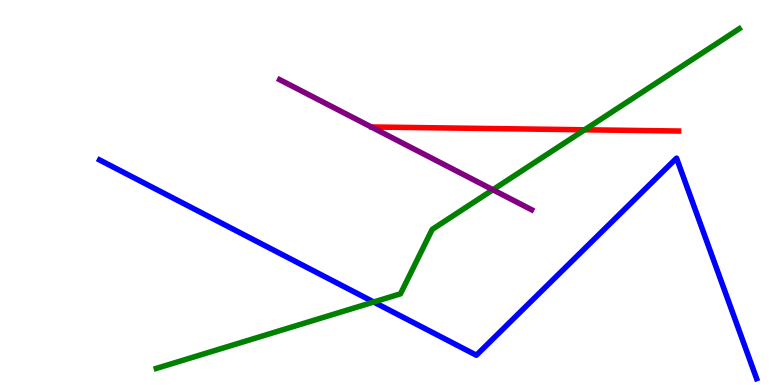[{'lines': ['blue', 'red'], 'intersections': []}, {'lines': ['green', 'red'], 'intersections': [{'x': 7.54, 'y': 6.63}]}, {'lines': ['purple', 'red'], 'intersections': []}, {'lines': ['blue', 'green'], 'intersections': [{'x': 4.82, 'y': 2.16}]}, {'lines': ['blue', 'purple'], 'intersections': []}, {'lines': ['green', 'purple'], 'intersections': [{'x': 6.36, 'y': 5.07}]}]